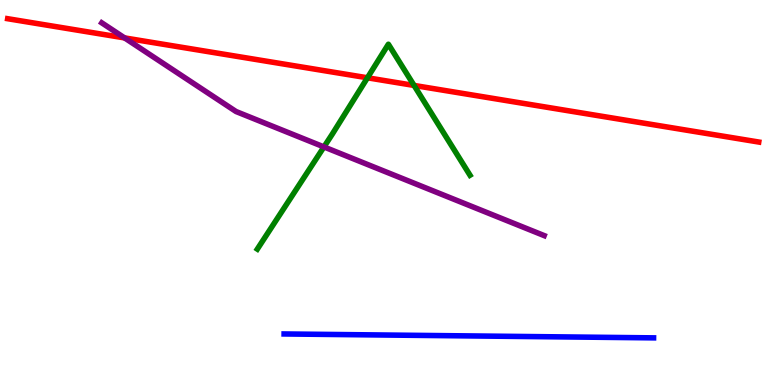[{'lines': ['blue', 'red'], 'intersections': []}, {'lines': ['green', 'red'], 'intersections': [{'x': 4.74, 'y': 7.98}, {'x': 5.34, 'y': 7.78}]}, {'lines': ['purple', 'red'], 'intersections': [{'x': 1.61, 'y': 9.02}]}, {'lines': ['blue', 'green'], 'intersections': []}, {'lines': ['blue', 'purple'], 'intersections': []}, {'lines': ['green', 'purple'], 'intersections': [{'x': 4.18, 'y': 6.18}]}]